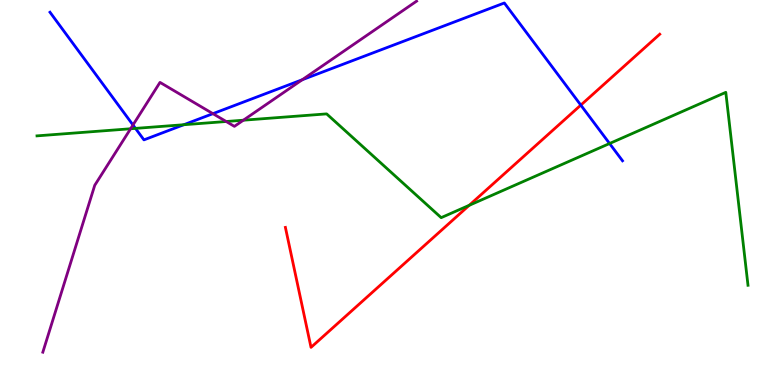[{'lines': ['blue', 'red'], 'intersections': [{'x': 7.49, 'y': 7.27}]}, {'lines': ['green', 'red'], 'intersections': [{'x': 6.05, 'y': 4.67}]}, {'lines': ['purple', 'red'], 'intersections': []}, {'lines': ['blue', 'green'], 'intersections': [{'x': 1.75, 'y': 6.67}, {'x': 2.37, 'y': 6.76}, {'x': 7.87, 'y': 6.27}]}, {'lines': ['blue', 'purple'], 'intersections': [{'x': 1.72, 'y': 6.75}, {'x': 2.75, 'y': 7.05}, {'x': 3.9, 'y': 7.93}]}, {'lines': ['green', 'purple'], 'intersections': [{'x': 1.69, 'y': 6.66}, {'x': 2.92, 'y': 6.84}, {'x': 3.14, 'y': 6.88}]}]